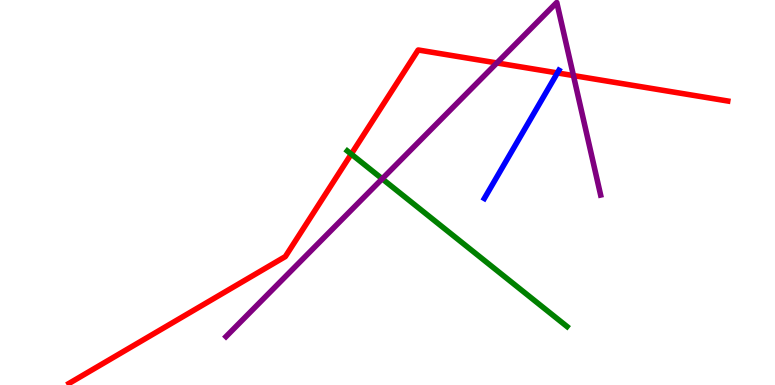[{'lines': ['blue', 'red'], 'intersections': [{'x': 7.19, 'y': 8.11}]}, {'lines': ['green', 'red'], 'intersections': [{'x': 4.53, 'y': 6.0}]}, {'lines': ['purple', 'red'], 'intersections': [{'x': 6.41, 'y': 8.36}, {'x': 7.4, 'y': 8.04}]}, {'lines': ['blue', 'green'], 'intersections': []}, {'lines': ['blue', 'purple'], 'intersections': []}, {'lines': ['green', 'purple'], 'intersections': [{'x': 4.93, 'y': 5.36}]}]